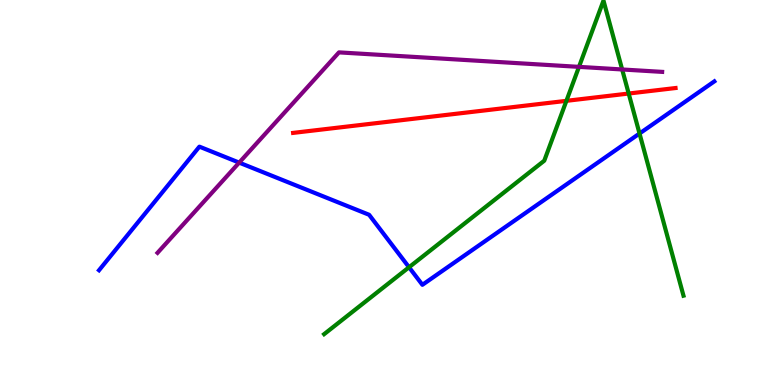[{'lines': ['blue', 'red'], 'intersections': []}, {'lines': ['green', 'red'], 'intersections': [{'x': 7.31, 'y': 7.38}, {'x': 8.11, 'y': 7.57}]}, {'lines': ['purple', 'red'], 'intersections': []}, {'lines': ['blue', 'green'], 'intersections': [{'x': 5.28, 'y': 3.06}, {'x': 8.25, 'y': 6.53}]}, {'lines': ['blue', 'purple'], 'intersections': [{'x': 3.09, 'y': 5.78}]}, {'lines': ['green', 'purple'], 'intersections': [{'x': 7.47, 'y': 8.26}, {'x': 8.03, 'y': 8.2}]}]